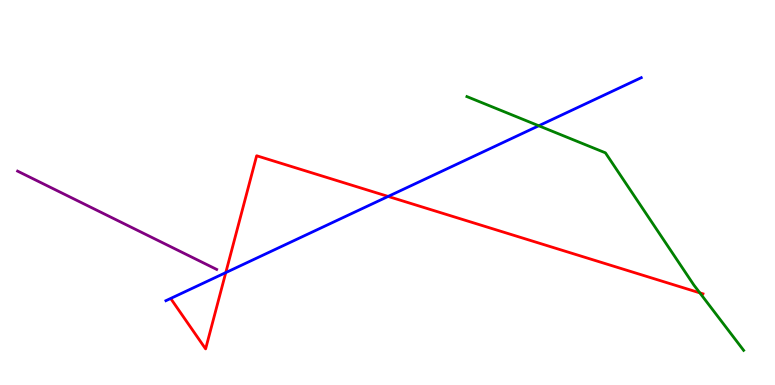[{'lines': ['blue', 'red'], 'intersections': [{'x': 2.91, 'y': 2.92}, {'x': 5.01, 'y': 4.9}]}, {'lines': ['green', 'red'], 'intersections': [{'x': 9.03, 'y': 2.39}]}, {'lines': ['purple', 'red'], 'intersections': []}, {'lines': ['blue', 'green'], 'intersections': [{'x': 6.95, 'y': 6.73}]}, {'lines': ['blue', 'purple'], 'intersections': []}, {'lines': ['green', 'purple'], 'intersections': []}]